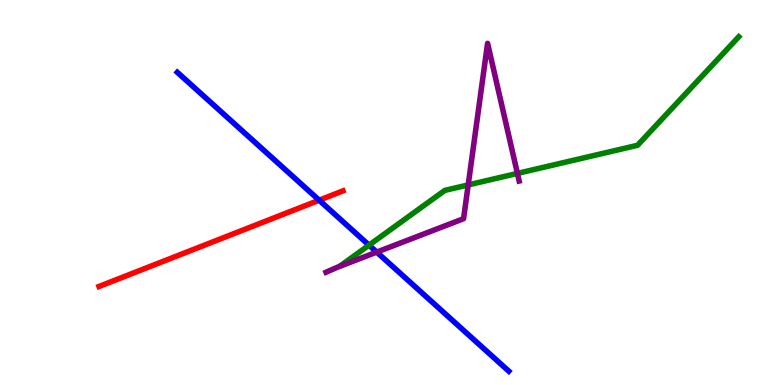[{'lines': ['blue', 'red'], 'intersections': [{'x': 4.12, 'y': 4.8}]}, {'lines': ['green', 'red'], 'intersections': []}, {'lines': ['purple', 'red'], 'intersections': []}, {'lines': ['blue', 'green'], 'intersections': [{'x': 4.76, 'y': 3.63}]}, {'lines': ['blue', 'purple'], 'intersections': [{'x': 4.86, 'y': 3.45}]}, {'lines': ['green', 'purple'], 'intersections': [{'x': 6.04, 'y': 5.2}, {'x': 6.68, 'y': 5.5}]}]